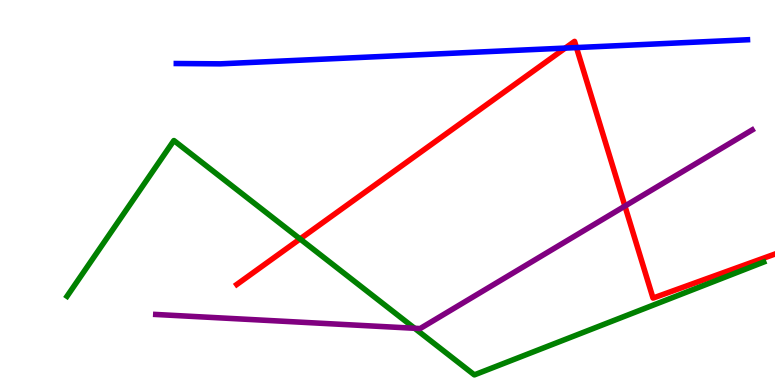[{'lines': ['blue', 'red'], 'intersections': [{'x': 7.29, 'y': 8.75}, {'x': 7.44, 'y': 8.76}]}, {'lines': ['green', 'red'], 'intersections': [{'x': 3.87, 'y': 3.79}]}, {'lines': ['purple', 'red'], 'intersections': [{'x': 8.06, 'y': 4.65}]}, {'lines': ['blue', 'green'], 'intersections': []}, {'lines': ['blue', 'purple'], 'intersections': []}, {'lines': ['green', 'purple'], 'intersections': [{'x': 5.35, 'y': 1.47}]}]